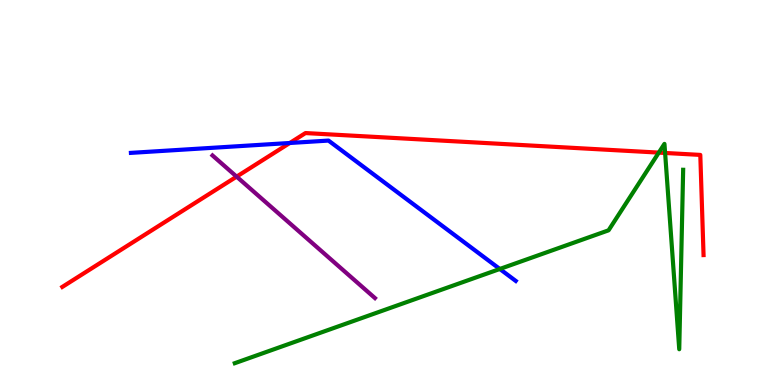[{'lines': ['blue', 'red'], 'intersections': [{'x': 3.74, 'y': 6.29}]}, {'lines': ['green', 'red'], 'intersections': [{'x': 8.5, 'y': 6.04}, {'x': 8.58, 'y': 6.03}]}, {'lines': ['purple', 'red'], 'intersections': [{'x': 3.05, 'y': 5.41}]}, {'lines': ['blue', 'green'], 'intersections': [{'x': 6.45, 'y': 3.01}]}, {'lines': ['blue', 'purple'], 'intersections': []}, {'lines': ['green', 'purple'], 'intersections': []}]